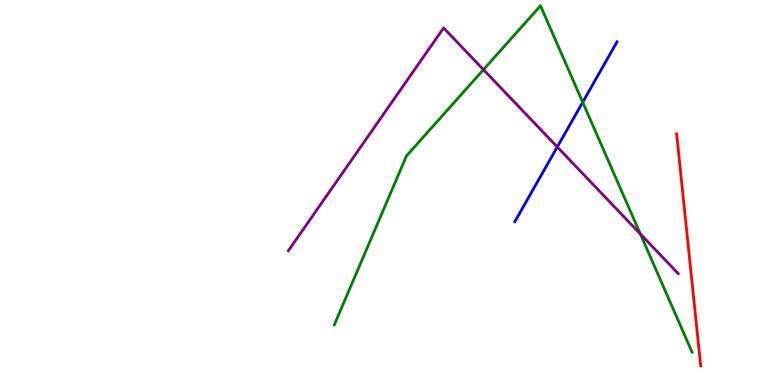[{'lines': ['blue', 'red'], 'intersections': []}, {'lines': ['green', 'red'], 'intersections': []}, {'lines': ['purple', 'red'], 'intersections': []}, {'lines': ['blue', 'green'], 'intersections': [{'x': 7.52, 'y': 7.34}]}, {'lines': ['blue', 'purple'], 'intersections': [{'x': 7.19, 'y': 6.18}]}, {'lines': ['green', 'purple'], 'intersections': [{'x': 6.24, 'y': 8.19}, {'x': 8.26, 'y': 3.92}]}]